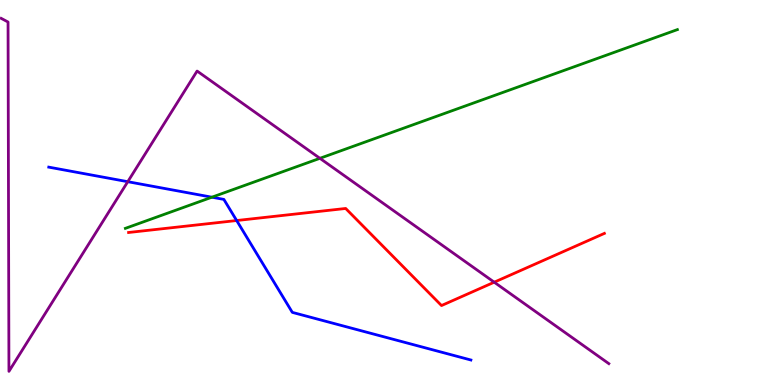[{'lines': ['blue', 'red'], 'intersections': [{'x': 3.05, 'y': 4.27}]}, {'lines': ['green', 'red'], 'intersections': []}, {'lines': ['purple', 'red'], 'intersections': [{'x': 6.38, 'y': 2.67}]}, {'lines': ['blue', 'green'], 'intersections': [{'x': 2.73, 'y': 4.88}]}, {'lines': ['blue', 'purple'], 'intersections': [{'x': 1.65, 'y': 5.28}]}, {'lines': ['green', 'purple'], 'intersections': [{'x': 4.13, 'y': 5.89}]}]